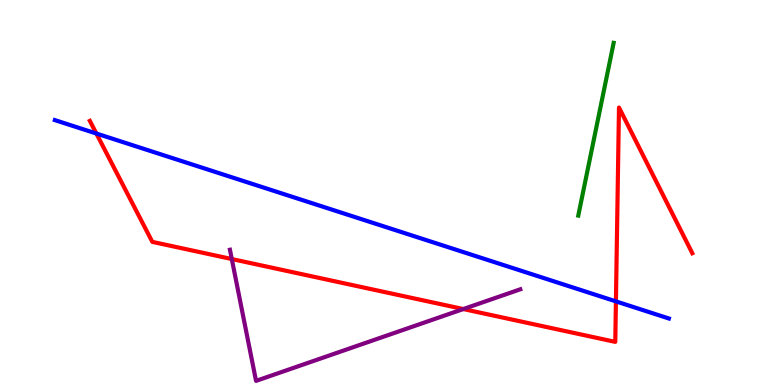[{'lines': ['blue', 'red'], 'intersections': [{'x': 1.24, 'y': 6.53}, {'x': 7.95, 'y': 2.17}]}, {'lines': ['green', 'red'], 'intersections': []}, {'lines': ['purple', 'red'], 'intersections': [{'x': 2.99, 'y': 3.27}, {'x': 5.98, 'y': 1.97}]}, {'lines': ['blue', 'green'], 'intersections': []}, {'lines': ['blue', 'purple'], 'intersections': []}, {'lines': ['green', 'purple'], 'intersections': []}]